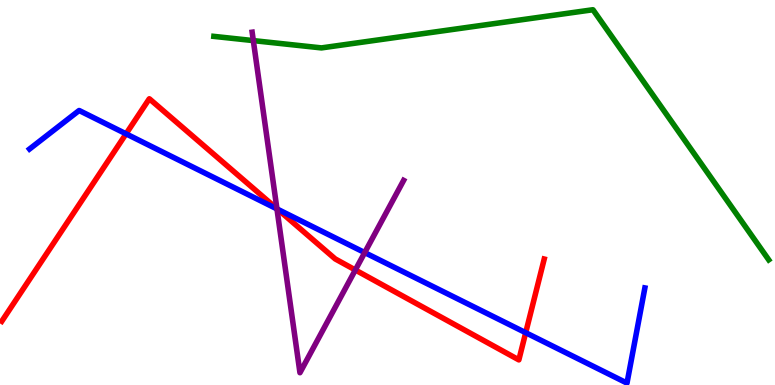[{'lines': ['blue', 'red'], 'intersections': [{'x': 1.63, 'y': 6.52}, {'x': 3.58, 'y': 4.57}, {'x': 6.78, 'y': 1.36}]}, {'lines': ['green', 'red'], 'intersections': []}, {'lines': ['purple', 'red'], 'intersections': [{'x': 3.57, 'y': 4.58}, {'x': 4.58, 'y': 2.99}]}, {'lines': ['blue', 'green'], 'intersections': []}, {'lines': ['blue', 'purple'], 'intersections': [{'x': 3.57, 'y': 4.57}, {'x': 4.71, 'y': 3.44}]}, {'lines': ['green', 'purple'], 'intersections': [{'x': 3.27, 'y': 8.95}]}]